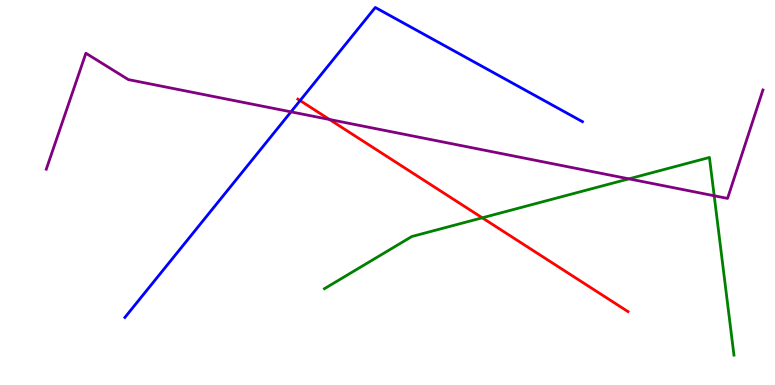[{'lines': ['blue', 'red'], 'intersections': [{'x': 3.87, 'y': 7.39}]}, {'lines': ['green', 'red'], 'intersections': [{'x': 6.22, 'y': 4.34}]}, {'lines': ['purple', 'red'], 'intersections': [{'x': 4.25, 'y': 6.9}]}, {'lines': ['blue', 'green'], 'intersections': []}, {'lines': ['blue', 'purple'], 'intersections': [{'x': 3.75, 'y': 7.09}]}, {'lines': ['green', 'purple'], 'intersections': [{'x': 8.11, 'y': 5.35}, {'x': 9.22, 'y': 4.92}]}]